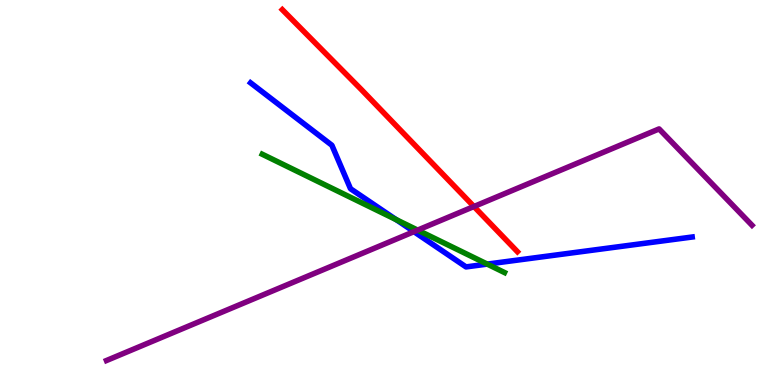[{'lines': ['blue', 'red'], 'intersections': []}, {'lines': ['green', 'red'], 'intersections': []}, {'lines': ['purple', 'red'], 'intersections': [{'x': 6.12, 'y': 4.64}]}, {'lines': ['blue', 'green'], 'intersections': [{'x': 5.11, 'y': 4.3}, {'x': 6.29, 'y': 3.14}]}, {'lines': ['blue', 'purple'], 'intersections': [{'x': 5.34, 'y': 3.98}]}, {'lines': ['green', 'purple'], 'intersections': [{'x': 5.39, 'y': 4.02}]}]